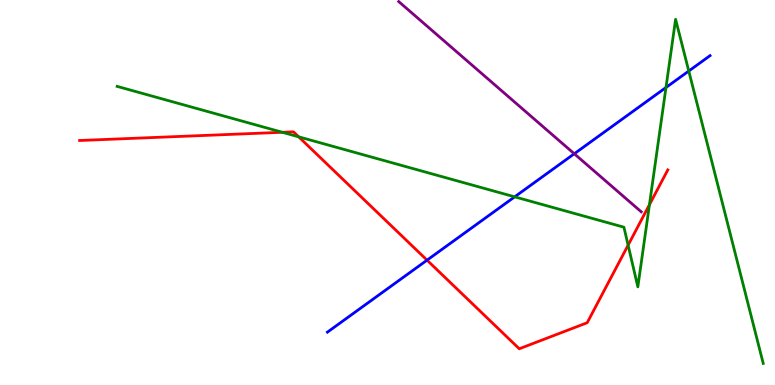[{'lines': ['blue', 'red'], 'intersections': [{'x': 5.51, 'y': 3.24}]}, {'lines': ['green', 'red'], 'intersections': [{'x': 3.64, 'y': 6.56}, {'x': 3.85, 'y': 6.45}, {'x': 8.1, 'y': 3.63}, {'x': 8.38, 'y': 4.68}]}, {'lines': ['purple', 'red'], 'intersections': []}, {'lines': ['blue', 'green'], 'intersections': [{'x': 6.64, 'y': 4.89}, {'x': 8.59, 'y': 7.73}, {'x': 8.89, 'y': 8.16}]}, {'lines': ['blue', 'purple'], 'intersections': [{'x': 7.41, 'y': 6.01}]}, {'lines': ['green', 'purple'], 'intersections': []}]